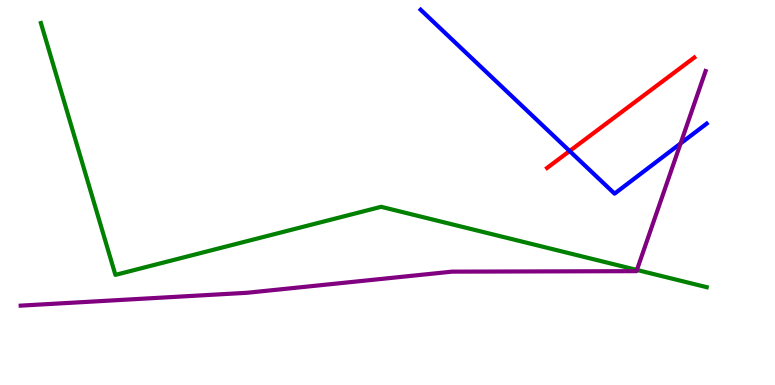[{'lines': ['blue', 'red'], 'intersections': [{'x': 7.35, 'y': 6.08}]}, {'lines': ['green', 'red'], 'intersections': []}, {'lines': ['purple', 'red'], 'intersections': []}, {'lines': ['blue', 'green'], 'intersections': []}, {'lines': ['blue', 'purple'], 'intersections': [{'x': 8.78, 'y': 6.27}]}, {'lines': ['green', 'purple'], 'intersections': [{'x': 8.22, 'y': 2.99}]}]